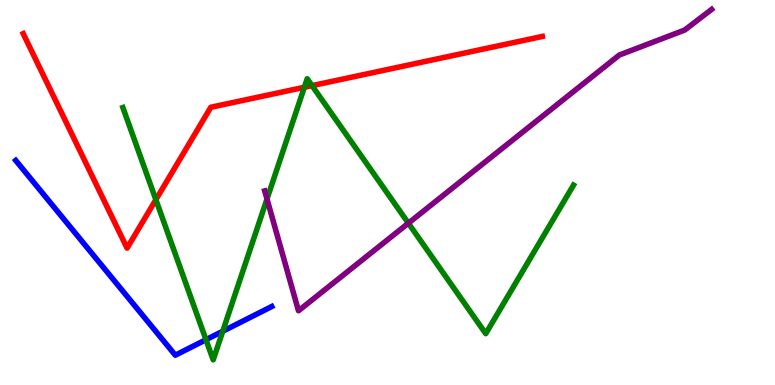[{'lines': ['blue', 'red'], 'intersections': []}, {'lines': ['green', 'red'], 'intersections': [{'x': 2.01, 'y': 4.81}, {'x': 3.93, 'y': 7.73}, {'x': 4.03, 'y': 7.78}]}, {'lines': ['purple', 'red'], 'intersections': []}, {'lines': ['blue', 'green'], 'intersections': [{'x': 2.66, 'y': 1.18}, {'x': 2.87, 'y': 1.4}]}, {'lines': ['blue', 'purple'], 'intersections': []}, {'lines': ['green', 'purple'], 'intersections': [{'x': 3.44, 'y': 4.83}, {'x': 5.27, 'y': 4.2}]}]